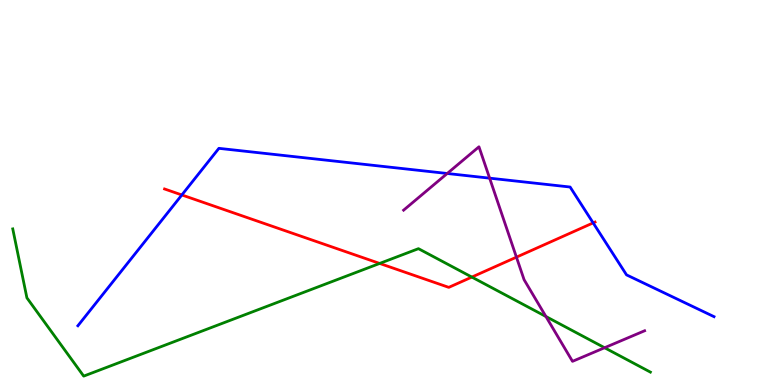[{'lines': ['blue', 'red'], 'intersections': [{'x': 2.35, 'y': 4.94}, {'x': 7.65, 'y': 4.21}]}, {'lines': ['green', 'red'], 'intersections': [{'x': 4.9, 'y': 3.16}, {'x': 6.09, 'y': 2.8}]}, {'lines': ['purple', 'red'], 'intersections': [{'x': 6.66, 'y': 3.32}]}, {'lines': ['blue', 'green'], 'intersections': []}, {'lines': ['blue', 'purple'], 'intersections': [{'x': 5.77, 'y': 5.49}, {'x': 6.32, 'y': 5.37}]}, {'lines': ['green', 'purple'], 'intersections': [{'x': 7.04, 'y': 1.78}, {'x': 7.8, 'y': 0.968}]}]